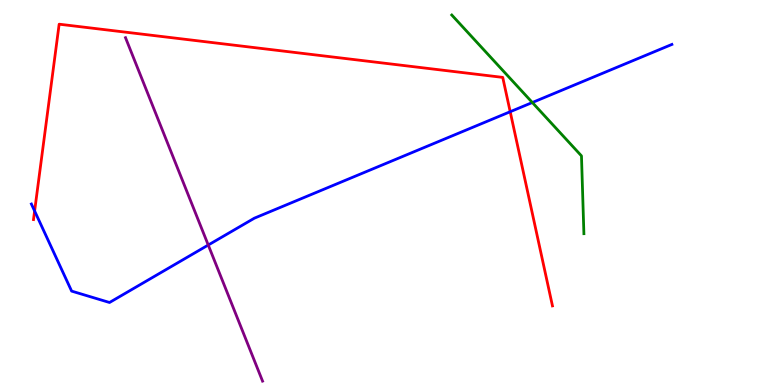[{'lines': ['blue', 'red'], 'intersections': [{'x': 0.447, 'y': 4.52}, {'x': 6.58, 'y': 7.1}]}, {'lines': ['green', 'red'], 'intersections': []}, {'lines': ['purple', 'red'], 'intersections': []}, {'lines': ['blue', 'green'], 'intersections': [{'x': 6.87, 'y': 7.34}]}, {'lines': ['blue', 'purple'], 'intersections': [{'x': 2.69, 'y': 3.64}]}, {'lines': ['green', 'purple'], 'intersections': []}]